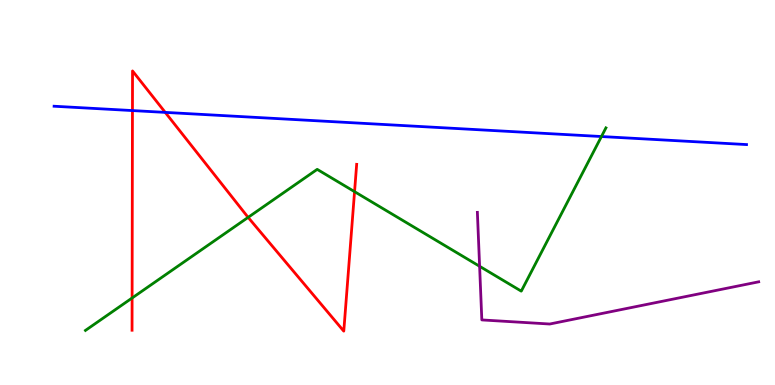[{'lines': ['blue', 'red'], 'intersections': [{'x': 1.71, 'y': 7.13}, {'x': 2.13, 'y': 7.08}]}, {'lines': ['green', 'red'], 'intersections': [{'x': 1.7, 'y': 2.26}, {'x': 3.2, 'y': 4.35}, {'x': 4.57, 'y': 5.02}]}, {'lines': ['purple', 'red'], 'intersections': []}, {'lines': ['blue', 'green'], 'intersections': [{'x': 7.76, 'y': 6.45}]}, {'lines': ['blue', 'purple'], 'intersections': []}, {'lines': ['green', 'purple'], 'intersections': [{'x': 6.19, 'y': 3.08}]}]